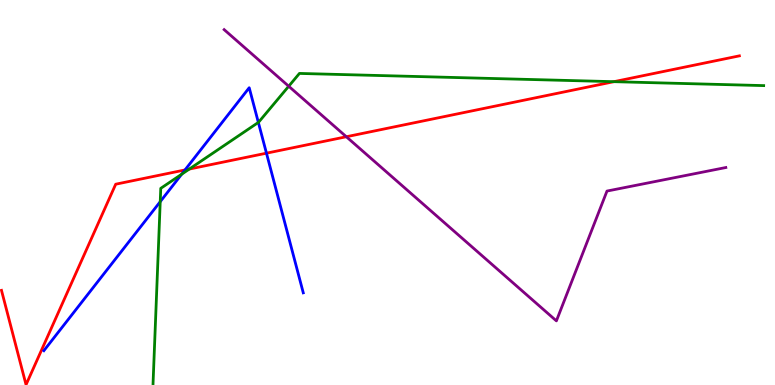[{'lines': ['blue', 'red'], 'intersections': [{'x': 2.39, 'y': 5.59}, {'x': 3.44, 'y': 6.02}]}, {'lines': ['green', 'red'], 'intersections': [{'x': 2.44, 'y': 5.61}, {'x': 7.92, 'y': 7.88}]}, {'lines': ['purple', 'red'], 'intersections': [{'x': 4.47, 'y': 6.45}]}, {'lines': ['blue', 'green'], 'intersections': [{'x': 2.07, 'y': 4.76}, {'x': 2.34, 'y': 5.47}, {'x': 3.33, 'y': 6.82}]}, {'lines': ['blue', 'purple'], 'intersections': []}, {'lines': ['green', 'purple'], 'intersections': [{'x': 3.73, 'y': 7.76}]}]